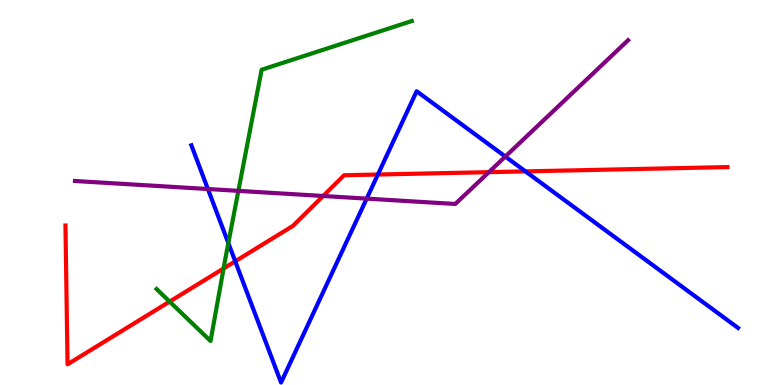[{'lines': ['blue', 'red'], 'intersections': [{'x': 3.04, 'y': 3.21}, {'x': 4.88, 'y': 5.47}, {'x': 6.78, 'y': 5.55}]}, {'lines': ['green', 'red'], 'intersections': [{'x': 2.19, 'y': 2.17}, {'x': 2.88, 'y': 3.03}]}, {'lines': ['purple', 'red'], 'intersections': [{'x': 4.17, 'y': 4.91}, {'x': 6.31, 'y': 5.53}]}, {'lines': ['blue', 'green'], 'intersections': [{'x': 2.95, 'y': 3.69}]}, {'lines': ['blue', 'purple'], 'intersections': [{'x': 2.68, 'y': 5.09}, {'x': 4.73, 'y': 4.84}, {'x': 6.52, 'y': 5.93}]}, {'lines': ['green', 'purple'], 'intersections': [{'x': 3.08, 'y': 5.04}]}]